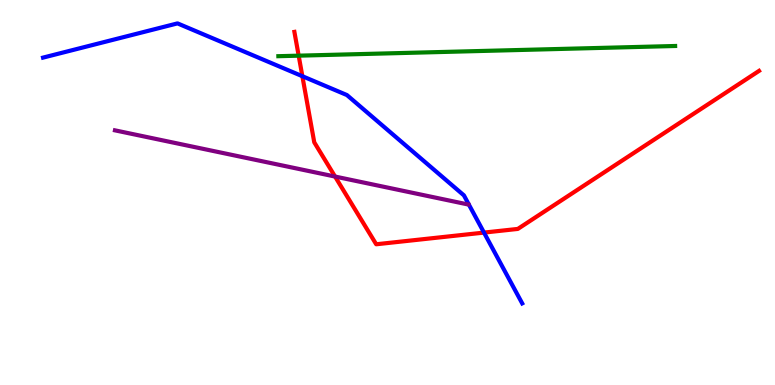[{'lines': ['blue', 'red'], 'intersections': [{'x': 3.9, 'y': 8.02}, {'x': 6.25, 'y': 3.96}]}, {'lines': ['green', 'red'], 'intersections': [{'x': 3.85, 'y': 8.55}]}, {'lines': ['purple', 'red'], 'intersections': [{'x': 4.32, 'y': 5.41}]}, {'lines': ['blue', 'green'], 'intersections': []}, {'lines': ['blue', 'purple'], 'intersections': []}, {'lines': ['green', 'purple'], 'intersections': []}]